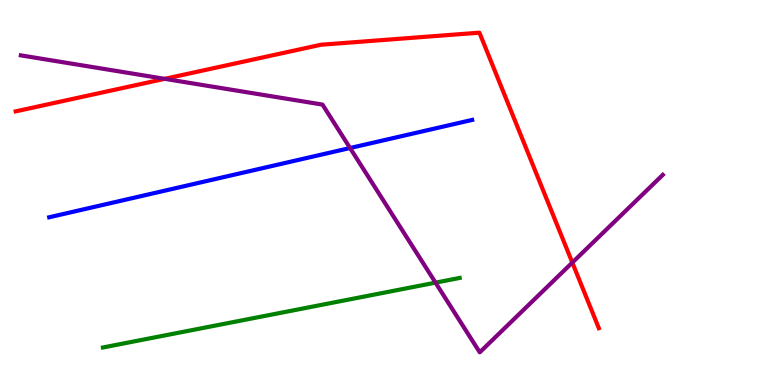[{'lines': ['blue', 'red'], 'intersections': []}, {'lines': ['green', 'red'], 'intersections': []}, {'lines': ['purple', 'red'], 'intersections': [{'x': 2.13, 'y': 7.95}, {'x': 7.38, 'y': 3.18}]}, {'lines': ['blue', 'green'], 'intersections': []}, {'lines': ['blue', 'purple'], 'intersections': [{'x': 4.52, 'y': 6.16}]}, {'lines': ['green', 'purple'], 'intersections': [{'x': 5.62, 'y': 2.66}]}]